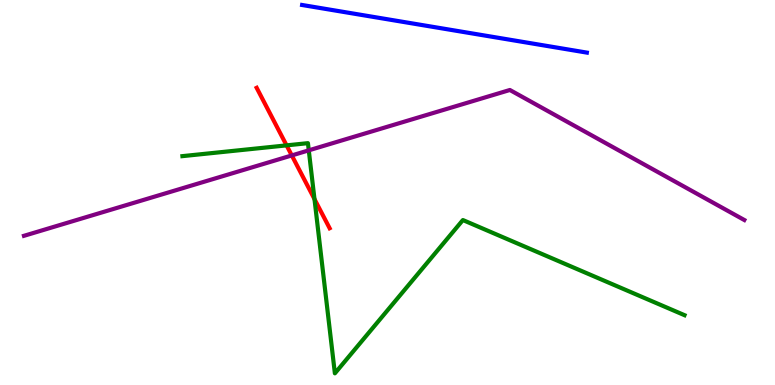[{'lines': ['blue', 'red'], 'intersections': []}, {'lines': ['green', 'red'], 'intersections': [{'x': 3.7, 'y': 6.22}, {'x': 4.06, 'y': 4.83}]}, {'lines': ['purple', 'red'], 'intersections': [{'x': 3.77, 'y': 5.96}]}, {'lines': ['blue', 'green'], 'intersections': []}, {'lines': ['blue', 'purple'], 'intersections': []}, {'lines': ['green', 'purple'], 'intersections': [{'x': 3.98, 'y': 6.1}]}]